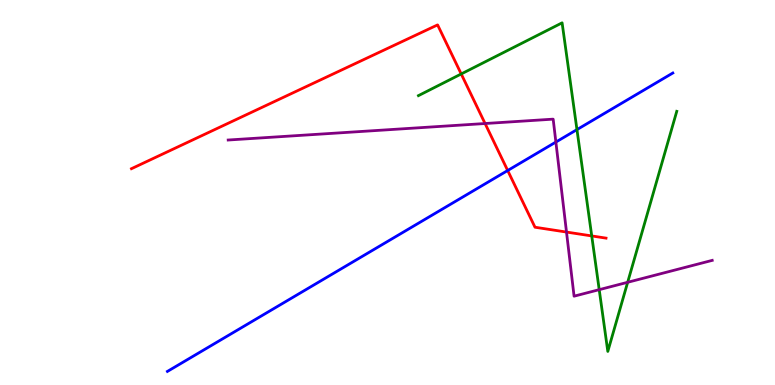[{'lines': ['blue', 'red'], 'intersections': [{'x': 6.55, 'y': 5.57}]}, {'lines': ['green', 'red'], 'intersections': [{'x': 5.95, 'y': 8.08}, {'x': 7.64, 'y': 3.87}]}, {'lines': ['purple', 'red'], 'intersections': [{'x': 6.26, 'y': 6.79}, {'x': 7.31, 'y': 3.97}]}, {'lines': ['blue', 'green'], 'intersections': [{'x': 7.44, 'y': 6.63}]}, {'lines': ['blue', 'purple'], 'intersections': [{'x': 7.17, 'y': 6.31}]}, {'lines': ['green', 'purple'], 'intersections': [{'x': 7.73, 'y': 2.48}, {'x': 8.1, 'y': 2.67}]}]